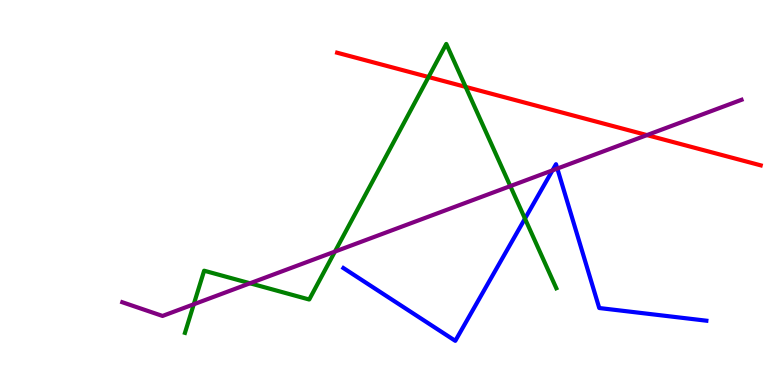[{'lines': ['blue', 'red'], 'intersections': []}, {'lines': ['green', 'red'], 'intersections': [{'x': 5.53, 'y': 8.0}, {'x': 6.01, 'y': 7.74}]}, {'lines': ['purple', 'red'], 'intersections': [{'x': 8.35, 'y': 6.49}]}, {'lines': ['blue', 'green'], 'intersections': [{'x': 6.77, 'y': 4.32}]}, {'lines': ['blue', 'purple'], 'intersections': [{'x': 7.13, 'y': 5.57}, {'x': 7.19, 'y': 5.62}]}, {'lines': ['green', 'purple'], 'intersections': [{'x': 2.5, 'y': 2.1}, {'x': 3.23, 'y': 2.64}, {'x': 4.32, 'y': 3.47}, {'x': 6.58, 'y': 5.17}]}]